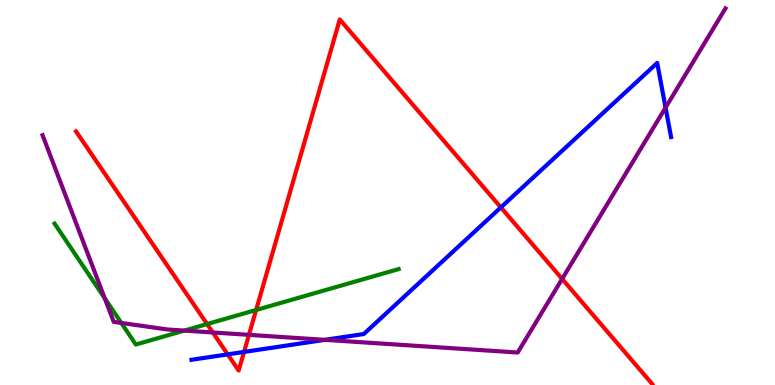[{'lines': ['blue', 'red'], 'intersections': [{'x': 2.94, 'y': 0.796}, {'x': 3.15, 'y': 0.859}, {'x': 6.46, 'y': 4.61}]}, {'lines': ['green', 'red'], 'intersections': [{'x': 2.67, 'y': 1.58}, {'x': 3.3, 'y': 1.95}]}, {'lines': ['purple', 'red'], 'intersections': [{'x': 2.75, 'y': 1.36}, {'x': 3.21, 'y': 1.3}, {'x': 7.25, 'y': 2.76}]}, {'lines': ['blue', 'green'], 'intersections': []}, {'lines': ['blue', 'purple'], 'intersections': [{'x': 4.19, 'y': 1.17}, {'x': 8.59, 'y': 7.2}]}, {'lines': ['green', 'purple'], 'intersections': [{'x': 1.35, 'y': 2.25}, {'x': 1.57, 'y': 1.61}, {'x': 2.38, 'y': 1.41}]}]